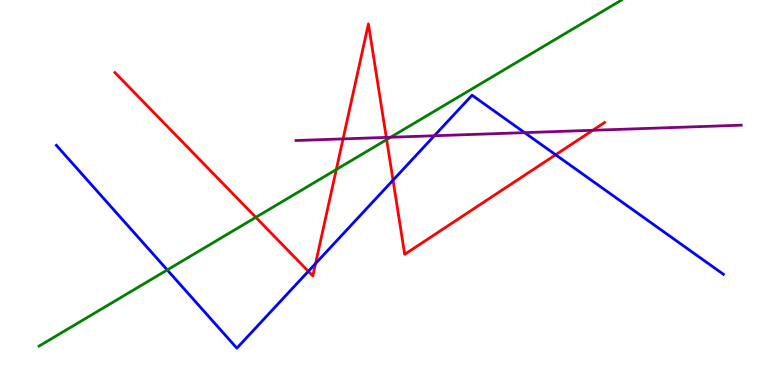[{'lines': ['blue', 'red'], 'intersections': [{'x': 3.98, 'y': 2.95}, {'x': 4.07, 'y': 3.16}, {'x': 5.07, 'y': 5.32}, {'x': 7.17, 'y': 5.98}]}, {'lines': ['green', 'red'], 'intersections': [{'x': 3.3, 'y': 4.35}, {'x': 4.34, 'y': 5.6}, {'x': 4.99, 'y': 6.37}]}, {'lines': ['purple', 'red'], 'intersections': [{'x': 4.43, 'y': 6.39}, {'x': 4.98, 'y': 6.43}, {'x': 7.65, 'y': 6.62}]}, {'lines': ['blue', 'green'], 'intersections': [{'x': 2.16, 'y': 2.99}]}, {'lines': ['blue', 'purple'], 'intersections': [{'x': 5.6, 'y': 6.47}, {'x': 6.77, 'y': 6.55}]}, {'lines': ['green', 'purple'], 'intersections': [{'x': 5.04, 'y': 6.43}]}]